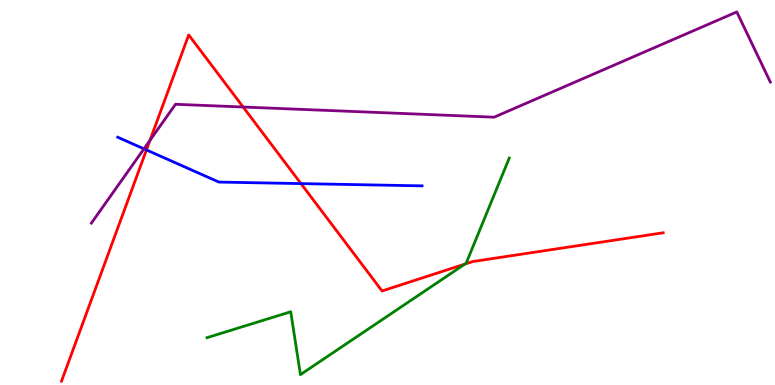[{'lines': ['blue', 'red'], 'intersections': [{'x': 1.89, 'y': 6.11}, {'x': 3.88, 'y': 5.23}]}, {'lines': ['green', 'red'], 'intersections': [{'x': 6.0, 'y': 3.14}]}, {'lines': ['purple', 'red'], 'intersections': [{'x': 1.94, 'y': 6.35}, {'x': 3.14, 'y': 7.22}]}, {'lines': ['blue', 'green'], 'intersections': []}, {'lines': ['blue', 'purple'], 'intersections': [{'x': 1.86, 'y': 6.13}]}, {'lines': ['green', 'purple'], 'intersections': []}]